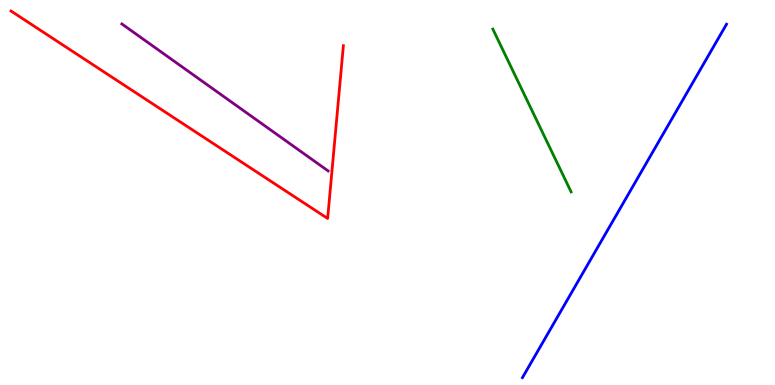[{'lines': ['blue', 'red'], 'intersections': []}, {'lines': ['green', 'red'], 'intersections': []}, {'lines': ['purple', 'red'], 'intersections': []}, {'lines': ['blue', 'green'], 'intersections': []}, {'lines': ['blue', 'purple'], 'intersections': []}, {'lines': ['green', 'purple'], 'intersections': []}]